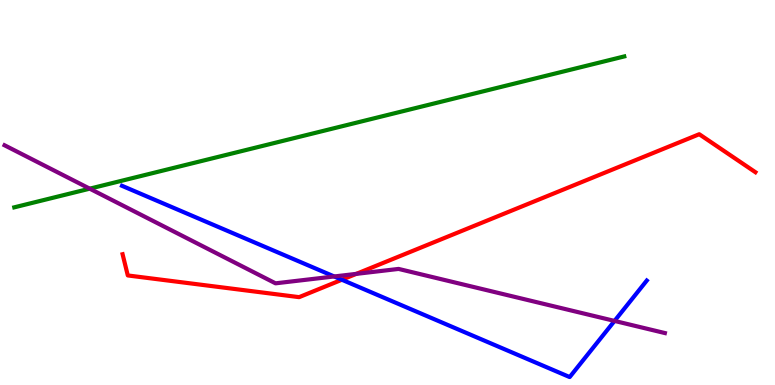[{'lines': ['blue', 'red'], 'intersections': [{'x': 4.41, 'y': 2.73}]}, {'lines': ['green', 'red'], 'intersections': []}, {'lines': ['purple', 'red'], 'intersections': [{'x': 4.6, 'y': 2.89}]}, {'lines': ['blue', 'green'], 'intersections': []}, {'lines': ['blue', 'purple'], 'intersections': [{'x': 4.31, 'y': 2.82}, {'x': 7.93, 'y': 1.66}]}, {'lines': ['green', 'purple'], 'intersections': [{'x': 1.16, 'y': 5.1}]}]